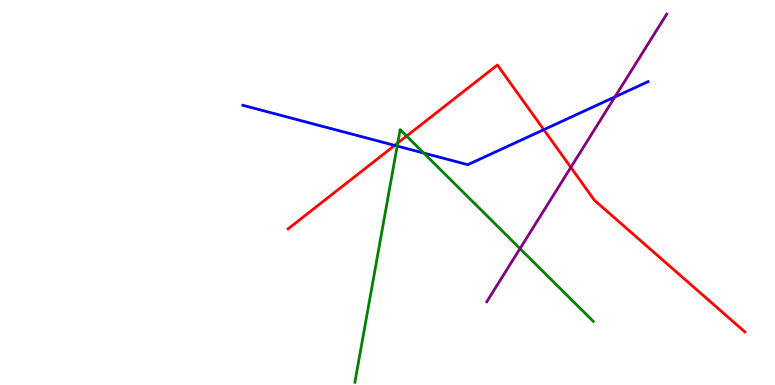[{'lines': ['blue', 'red'], 'intersections': [{'x': 5.09, 'y': 6.22}, {'x': 7.02, 'y': 6.63}]}, {'lines': ['green', 'red'], 'intersections': [{'x': 5.13, 'y': 6.28}, {'x': 5.25, 'y': 6.47}]}, {'lines': ['purple', 'red'], 'intersections': [{'x': 7.37, 'y': 5.65}]}, {'lines': ['blue', 'green'], 'intersections': [{'x': 5.13, 'y': 6.21}, {'x': 5.47, 'y': 6.02}]}, {'lines': ['blue', 'purple'], 'intersections': [{'x': 7.93, 'y': 7.48}]}, {'lines': ['green', 'purple'], 'intersections': [{'x': 6.71, 'y': 3.54}]}]